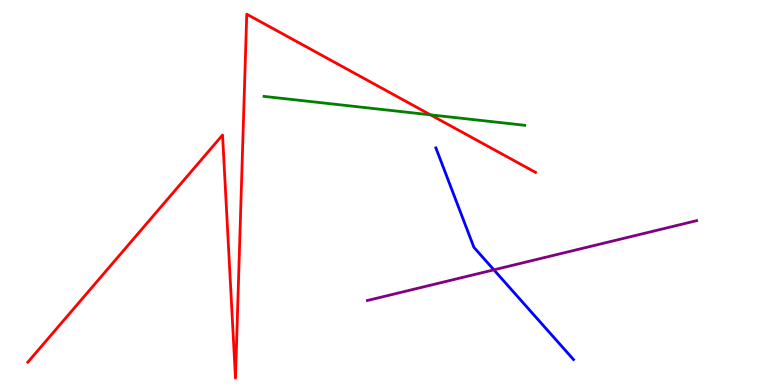[{'lines': ['blue', 'red'], 'intersections': []}, {'lines': ['green', 'red'], 'intersections': [{'x': 5.55, 'y': 7.02}]}, {'lines': ['purple', 'red'], 'intersections': []}, {'lines': ['blue', 'green'], 'intersections': []}, {'lines': ['blue', 'purple'], 'intersections': [{'x': 6.37, 'y': 2.99}]}, {'lines': ['green', 'purple'], 'intersections': []}]